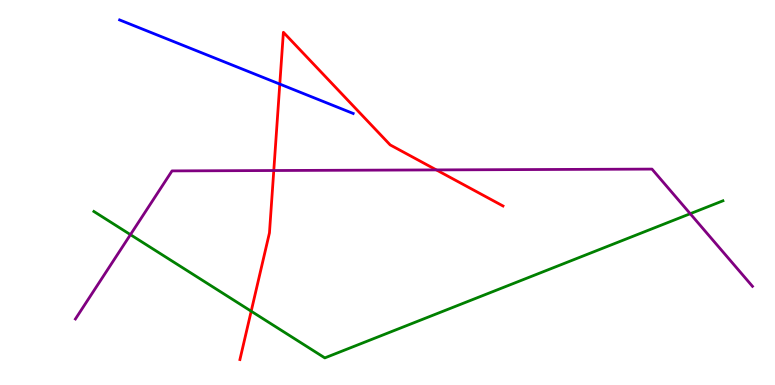[{'lines': ['blue', 'red'], 'intersections': [{'x': 3.61, 'y': 7.82}]}, {'lines': ['green', 'red'], 'intersections': [{'x': 3.24, 'y': 1.92}]}, {'lines': ['purple', 'red'], 'intersections': [{'x': 3.53, 'y': 5.57}, {'x': 5.63, 'y': 5.59}]}, {'lines': ['blue', 'green'], 'intersections': []}, {'lines': ['blue', 'purple'], 'intersections': []}, {'lines': ['green', 'purple'], 'intersections': [{'x': 1.68, 'y': 3.91}, {'x': 8.91, 'y': 4.45}]}]